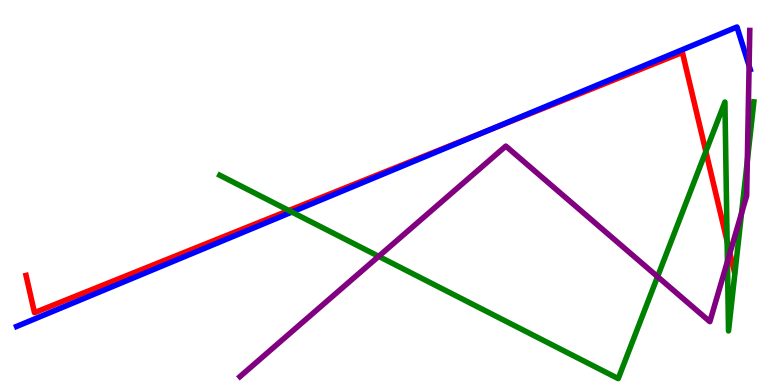[{'lines': ['blue', 'red'], 'intersections': [{'x': 6.27, 'y': 6.59}]}, {'lines': ['green', 'red'], 'intersections': [{'x': 3.73, 'y': 4.53}, {'x': 9.11, 'y': 6.07}, {'x': 9.38, 'y': 3.73}]}, {'lines': ['purple', 'red'], 'intersections': [{'x': 9.42, 'y': 3.43}]}, {'lines': ['blue', 'green'], 'intersections': [{'x': 3.77, 'y': 4.49}]}, {'lines': ['blue', 'purple'], 'intersections': [{'x': 9.67, 'y': 8.29}]}, {'lines': ['green', 'purple'], 'intersections': [{'x': 4.89, 'y': 3.34}, {'x': 8.48, 'y': 2.81}, {'x': 9.39, 'y': 3.21}, {'x': 9.57, 'y': 4.46}, {'x': 9.64, 'y': 5.82}]}]